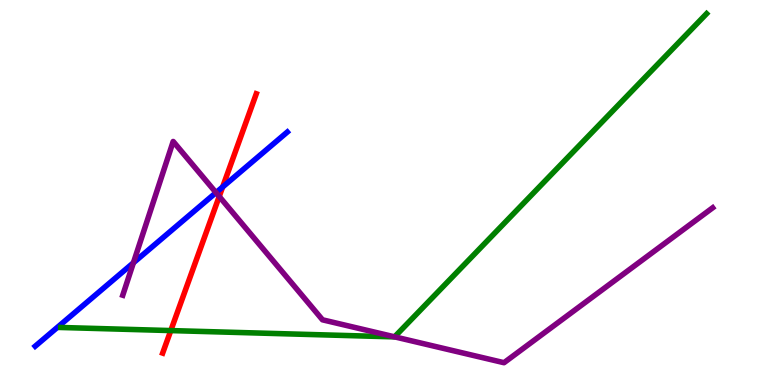[{'lines': ['blue', 'red'], 'intersections': [{'x': 2.87, 'y': 5.14}]}, {'lines': ['green', 'red'], 'intersections': [{'x': 2.2, 'y': 1.41}]}, {'lines': ['purple', 'red'], 'intersections': [{'x': 2.83, 'y': 4.9}]}, {'lines': ['blue', 'green'], 'intersections': []}, {'lines': ['blue', 'purple'], 'intersections': [{'x': 1.72, 'y': 3.17}, {'x': 2.79, 'y': 5.0}]}, {'lines': ['green', 'purple'], 'intersections': [{'x': 5.09, 'y': 1.25}]}]